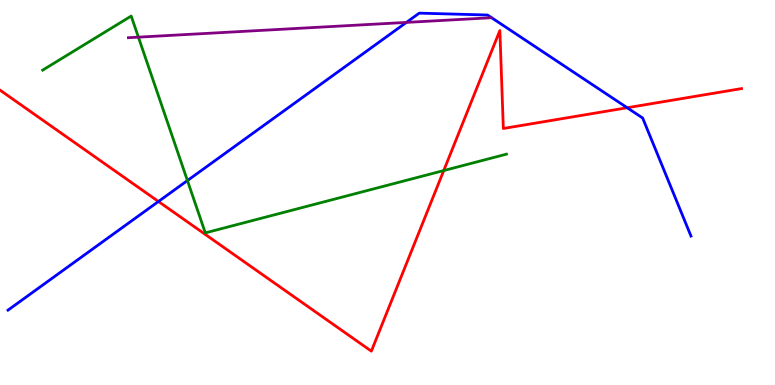[{'lines': ['blue', 'red'], 'intersections': [{'x': 2.04, 'y': 4.77}, {'x': 8.09, 'y': 7.2}]}, {'lines': ['green', 'red'], 'intersections': [{'x': 5.73, 'y': 5.57}]}, {'lines': ['purple', 'red'], 'intersections': []}, {'lines': ['blue', 'green'], 'intersections': [{'x': 2.42, 'y': 5.31}]}, {'lines': ['blue', 'purple'], 'intersections': [{'x': 5.24, 'y': 9.42}]}, {'lines': ['green', 'purple'], 'intersections': [{'x': 1.79, 'y': 9.03}]}]